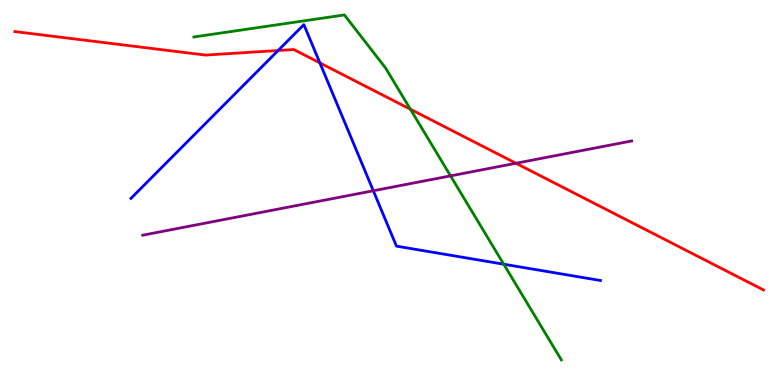[{'lines': ['blue', 'red'], 'intersections': [{'x': 3.59, 'y': 8.69}, {'x': 4.13, 'y': 8.37}]}, {'lines': ['green', 'red'], 'intersections': [{'x': 5.3, 'y': 7.16}]}, {'lines': ['purple', 'red'], 'intersections': [{'x': 6.66, 'y': 5.76}]}, {'lines': ['blue', 'green'], 'intersections': [{'x': 6.5, 'y': 3.14}]}, {'lines': ['blue', 'purple'], 'intersections': [{'x': 4.82, 'y': 5.05}]}, {'lines': ['green', 'purple'], 'intersections': [{'x': 5.81, 'y': 5.43}]}]